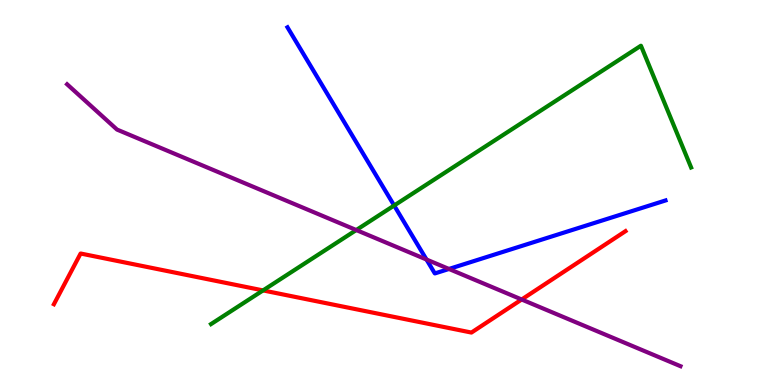[{'lines': ['blue', 'red'], 'intersections': []}, {'lines': ['green', 'red'], 'intersections': [{'x': 3.39, 'y': 2.46}]}, {'lines': ['purple', 'red'], 'intersections': [{'x': 6.73, 'y': 2.22}]}, {'lines': ['blue', 'green'], 'intersections': [{'x': 5.09, 'y': 4.66}]}, {'lines': ['blue', 'purple'], 'intersections': [{'x': 5.5, 'y': 3.26}, {'x': 5.79, 'y': 3.01}]}, {'lines': ['green', 'purple'], 'intersections': [{'x': 4.6, 'y': 4.02}]}]